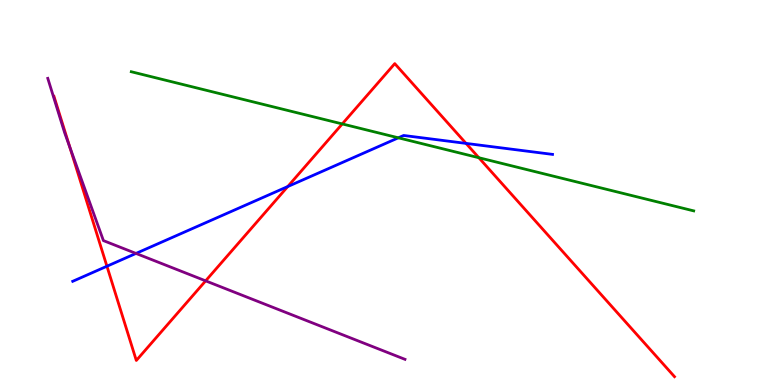[{'lines': ['blue', 'red'], 'intersections': [{'x': 1.38, 'y': 3.08}, {'x': 3.71, 'y': 5.15}, {'x': 6.01, 'y': 6.28}]}, {'lines': ['green', 'red'], 'intersections': [{'x': 4.42, 'y': 6.78}, {'x': 6.18, 'y': 5.9}]}, {'lines': ['purple', 'red'], 'intersections': [{'x': 0.9, 'y': 6.18}, {'x': 2.65, 'y': 2.71}]}, {'lines': ['blue', 'green'], 'intersections': [{'x': 5.14, 'y': 6.42}]}, {'lines': ['blue', 'purple'], 'intersections': [{'x': 1.75, 'y': 3.42}]}, {'lines': ['green', 'purple'], 'intersections': []}]